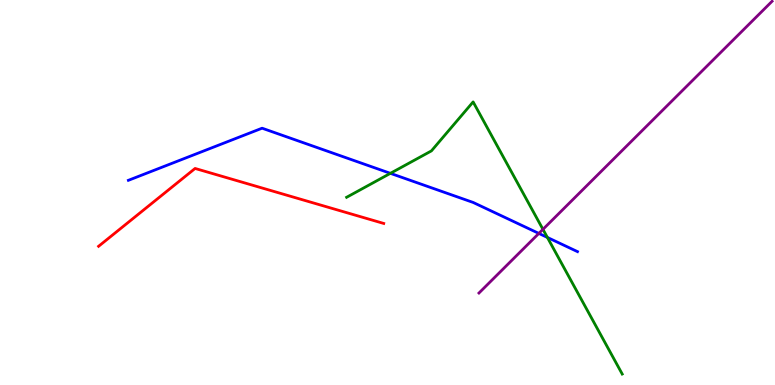[{'lines': ['blue', 'red'], 'intersections': []}, {'lines': ['green', 'red'], 'intersections': []}, {'lines': ['purple', 'red'], 'intersections': []}, {'lines': ['blue', 'green'], 'intersections': [{'x': 5.04, 'y': 5.5}, {'x': 7.06, 'y': 3.83}]}, {'lines': ['blue', 'purple'], 'intersections': [{'x': 6.95, 'y': 3.94}]}, {'lines': ['green', 'purple'], 'intersections': [{'x': 7.01, 'y': 4.04}]}]